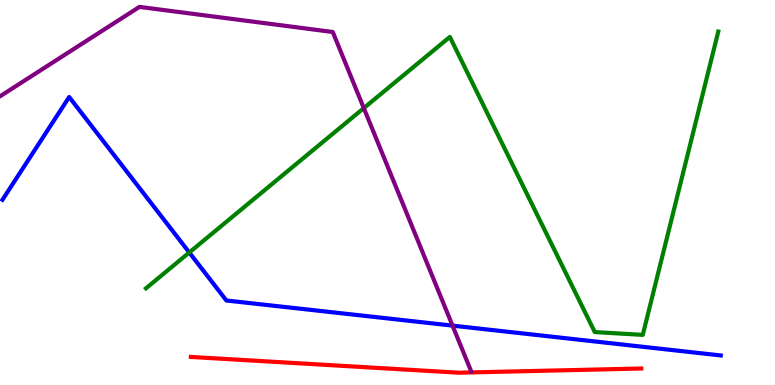[{'lines': ['blue', 'red'], 'intersections': []}, {'lines': ['green', 'red'], 'intersections': []}, {'lines': ['purple', 'red'], 'intersections': []}, {'lines': ['blue', 'green'], 'intersections': [{'x': 2.44, 'y': 3.44}]}, {'lines': ['blue', 'purple'], 'intersections': [{'x': 5.84, 'y': 1.54}]}, {'lines': ['green', 'purple'], 'intersections': [{'x': 4.69, 'y': 7.19}]}]